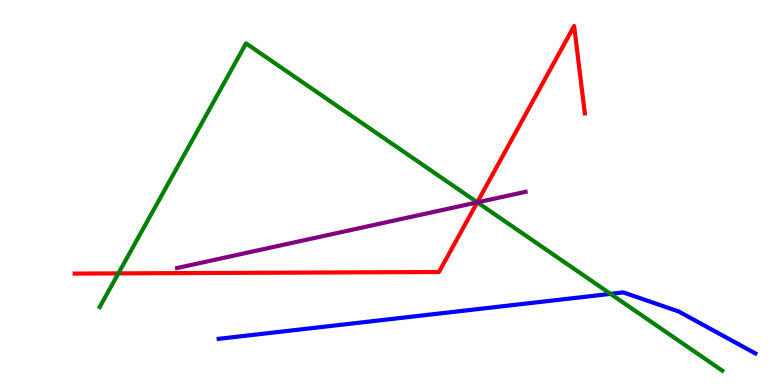[{'lines': ['blue', 'red'], 'intersections': []}, {'lines': ['green', 'red'], 'intersections': [{'x': 1.53, 'y': 2.9}, {'x': 6.16, 'y': 4.75}]}, {'lines': ['purple', 'red'], 'intersections': [{'x': 6.16, 'y': 4.74}]}, {'lines': ['blue', 'green'], 'intersections': [{'x': 7.88, 'y': 2.37}]}, {'lines': ['blue', 'purple'], 'intersections': []}, {'lines': ['green', 'purple'], 'intersections': [{'x': 6.16, 'y': 4.74}]}]